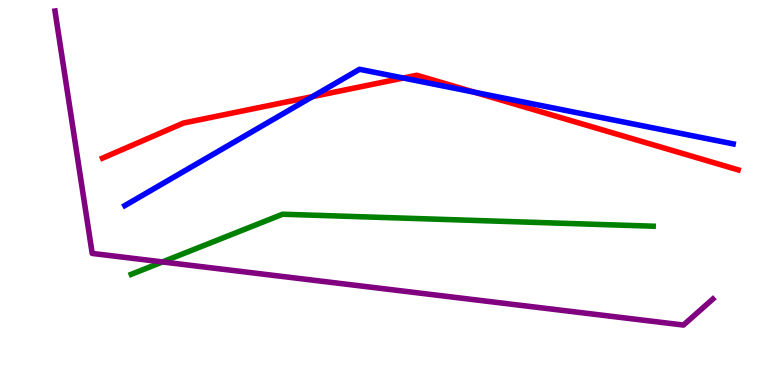[{'lines': ['blue', 'red'], 'intersections': [{'x': 4.03, 'y': 7.49}, {'x': 5.2, 'y': 7.97}, {'x': 6.12, 'y': 7.6}]}, {'lines': ['green', 'red'], 'intersections': []}, {'lines': ['purple', 'red'], 'intersections': []}, {'lines': ['blue', 'green'], 'intersections': []}, {'lines': ['blue', 'purple'], 'intersections': []}, {'lines': ['green', 'purple'], 'intersections': [{'x': 2.1, 'y': 3.2}]}]